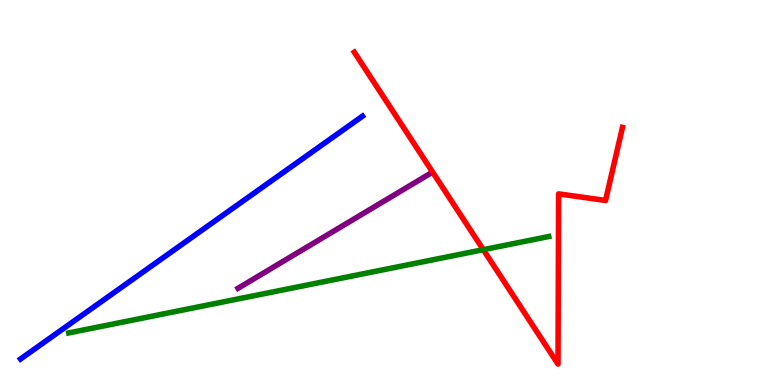[{'lines': ['blue', 'red'], 'intersections': []}, {'lines': ['green', 'red'], 'intersections': [{'x': 6.24, 'y': 3.51}]}, {'lines': ['purple', 'red'], 'intersections': []}, {'lines': ['blue', 'green'], 'intersections': []}, {'lines': ['blue', 'purple'], 'intersections': []}, {'lines': ['green', 'purple'], 'intersections': []}]